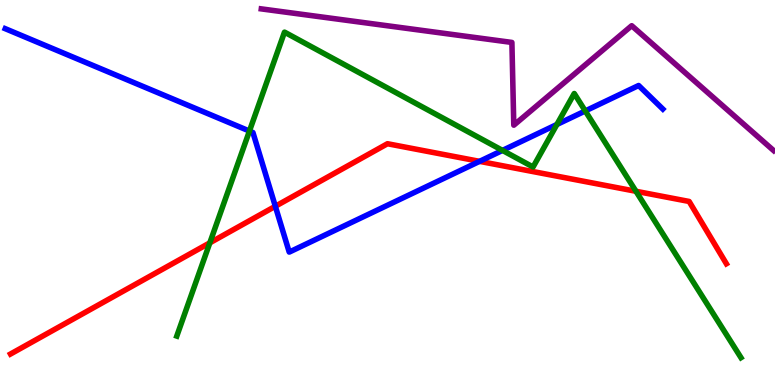[{'lines': ['blue', 'red'], 'intersections': [{'x': 3.55, 'y': 4.64}, {'x': 6.19, 'y': 5.81}]}, {'lines': ['green', 'red'], 'intersections': [{'x': 2.71, 'y': 3.69}, {'x': 8.21, 'y': 5.03}]}, {'lines': ['purple', 'red'], 'intersections': []}, {'lines': ['blue', 'green'], 'intersections': [{'x': 3.22, 'y': 6.6}, {'x': 6.48, 'y': 6.09}, {'x': 7.19, 'y': 6.77}, {'x': 7.55, 'y': 7.12}]}, {'lines': ['blue', 'purple'], 'intersections': []}, {'lines': ['green', 'purple'], 'intersections': []}]